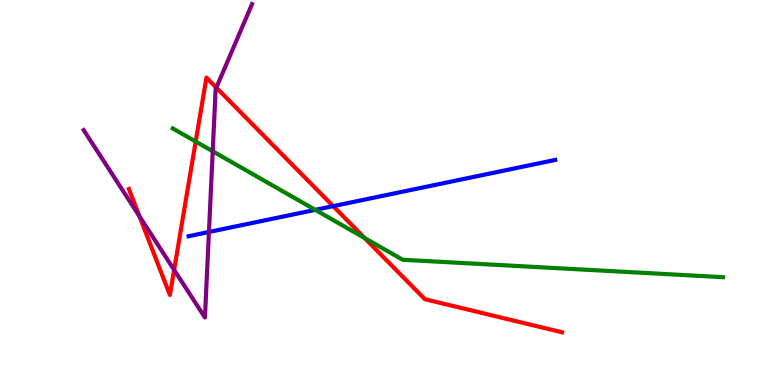[{'lines': ['blue', 'red'], 'intersections': [{'x': 4.3, 'y': 4.65}]}, {'lines': ['green', 'red'], 'intersections': [{'x': 2.53, 'y': 6.32}, {'x': 4.7, 'y': 3.82}]}, {'lines': ['purple', 'red'], 'intersections': [{'x': 1.8, 'y': 4.38}, {'x': 2.25, 'y': 2.99}, {'x': 2.79, 'y': 7.72}]}, {'lines': ['blue', 'green'], 'intersections': [{'x': 4.07, 'y': 4.55}]}, {'lines': ['blue', 'purple'], 'intersections': [{'x': 2.7, 'y': 3.97}]}, {'lines': ['green', 'purple'], 'intersections': [{'x': 2.74, 'y': 6.07}]}]